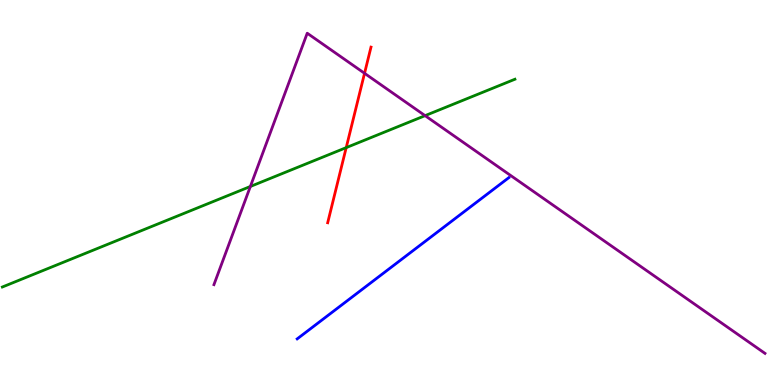[{'lines': ['blue', 'red'], 'intersections': []}, {'lines': ['green', 'red'], 'intersections': [{'x': 4.47, 'y': 6.17}]}, {'lines': ['purple', 'red'], 'intersections': [{'x': 4.7, 'y': 8.1}]}, {'lines': ['blue', 'green'], 'intersections': []}, {'lines': ['blue', 'purple'], 'intersections': []}, {'lines': ['green', 'purple'], 'intersections': [{'x': 3.23, 'y': 5.16}, {'x': 5.49, 'y': 7.0}]}]